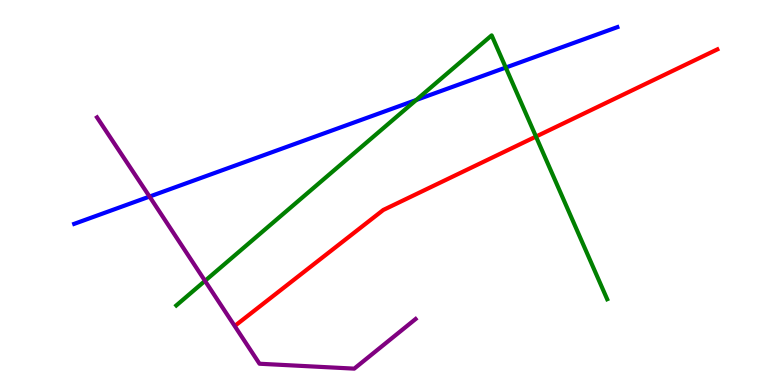[{'lines': ['blue', 'red'], 'intersections': []}, {'lines': ['green', 'red'], 'intersections': [{'x': 6.92, 'y': 6.45}]}, {'lines': ['purple', 'red'], 'intersections': []}, {'lines': ['blue', 'green'], 'intersections': [{'x': 5.37, 'y': 7.4}, {'x': 6.53, 'y': 8.25}]}, {'lines': ['blue', 'purple'], 'intersections': [{'x': 1.93, 'y': 4.89}]}, {'lines': ['green', 'purple'], 'intersections': [{'x': 2.65, 'y': 2.7}]}]